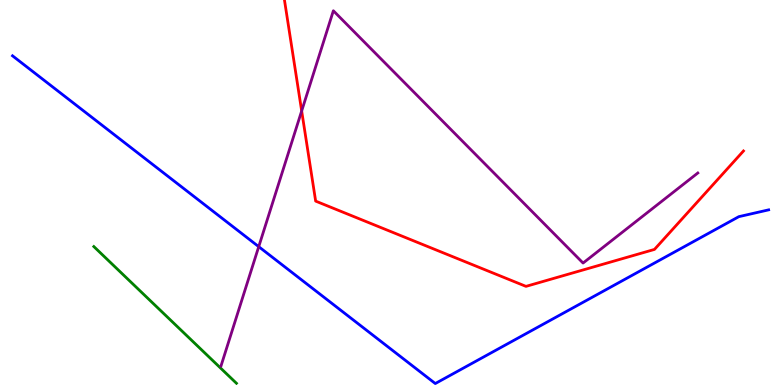[{'lines': ['blue', 'red'], 'intersections': []}, {'lines': ['green', 'red'], 'intersections': []}, {'lines': ['purple', 'red'], 'intersections': [{'x': 3.89, 'y': 7.12}]}, {'lines': ['blue', 'green'], 'intersections': []}, {'lines': ['blue', 'purple'], 'intersections': [{'x': 3.34, 'y': 3.59}]}, {'lines': ['green', 'purple'], 'intersections': []}]